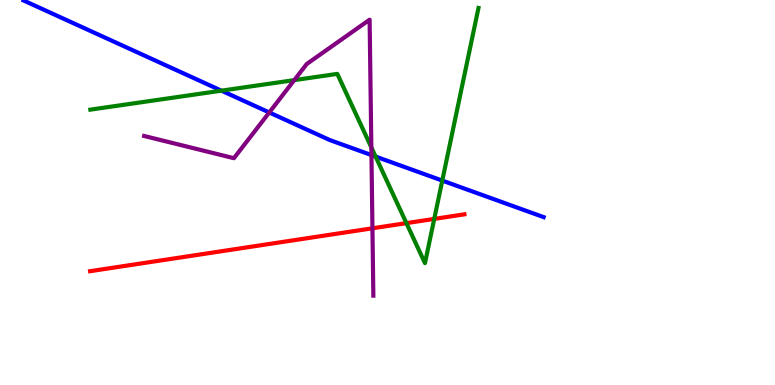[{'lines': ['blue', 'red'], 'intersections': []}, {'lines': ['green', 'red'], 'intersections': [{'x': 5.24, 'y': 4.2}, {'x': 5.6, 'y': 4.31}]}, {'lines': ['purple', 'red'], 'intersections': [{'x': 4.81, 'y': 4.07}]}, {'lines': ['blue', 'green'], 'intersections': [{'x': 2.86, 'y': 7.65}, {'x': 4.85, 'y': 5.93}, {'x': 5.71, 'y': 5.31}]}, {'lines': ['blue', 'purple'], 'intersections': [{'x': 3.47, 'y': 7.08}, {'x': 4.79, 'y': 5.97}]}, {'lines': ['green', 'purple'], 'intersections': [{'x': 3.8, 'y': 7.92}, {'x': 4.79, 'y': 6.17}]}]